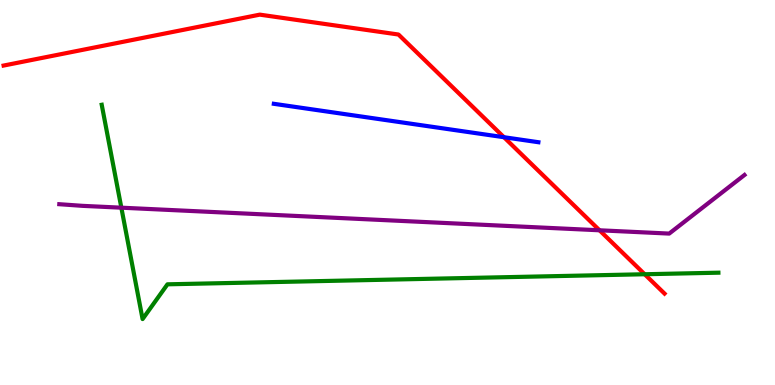[{'lines': ['blue', 'red'], 'intersections': [{'x': 6.5, 'y': 6.44}]}, {'lines': ['green', 'red'], 'intersections': [{'x': 8.32, 'y': 2.88}]}, {'lines': ['purple', 'red'], 'intersections': [{'x': 7.74, 'y': 4.02}]}, {'lines': ['blue', 'green'], 'intersections': []}, {'lines': ['blue', 'purple'], 'intersections': []}, {'lines': ['green', 'purple'], 'intersections': [{'x': 1.57, 'y': 4.61}]}]